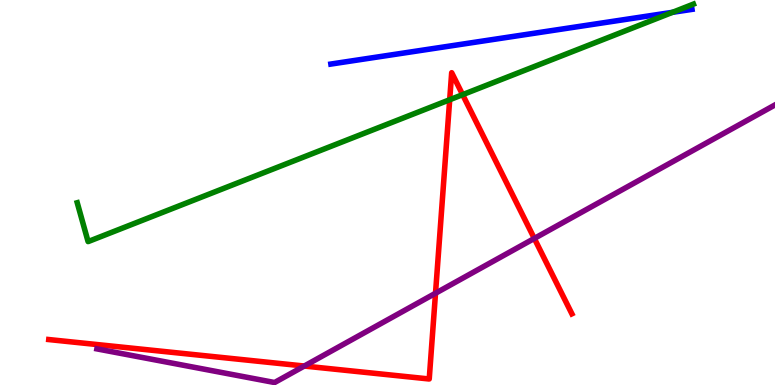[{'lines': ['blue', 'red'], 'intersections': []}, {'lines': ['green', 'red'], 'intersections': [{'x': 5.8, 'y': 7.41}, {'x': 5.97, 'y': 7.54}]}, {'lines': ['purple', 'red'], 'intersections': [{'x': 3.93, 'y': 0.493}, {'x': 5.62, 'y': 2.38}, {'x': 6.89, 'y': 3.81}]}, {'lines': ['blue', 'green'], 'intersections': [{'x': 8.68, 'y': 9.68}]}, {'lines': ['blue', 'purple'], 'intersections': []}, {'lines': ['green', 'purple'], 'intersections': []}]